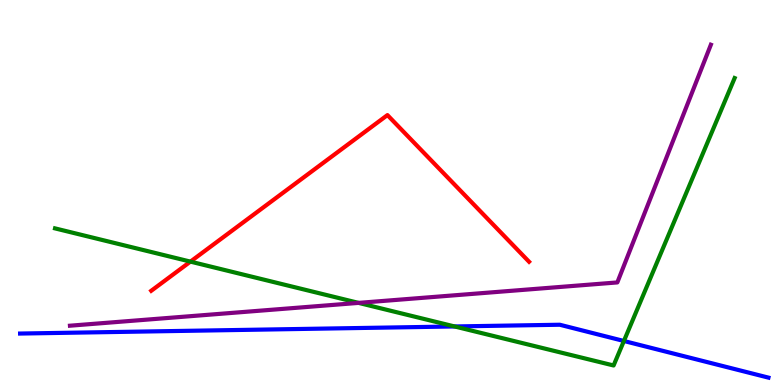[{'lines': ['blue', 'red'], 'intersections': []}, {'lines': ['green', 'red'], 'intersections': [{'x': 2.46, 'y': 3.2}]}, {'lines': ['purple', 'red'], 'intersections': []}, {'lines': ['blue', 'green'], 'intersections': [{'x': 5.87, 'y': 1.52}, {'x': 8.05, 'y': 1.14}]}, {'lines': ['blue', 'purple'], 'intersections': []}, {'lines': ['green', 'purple'], 'intersections': [{'x': 4.63, 'y': 2.13}]}]